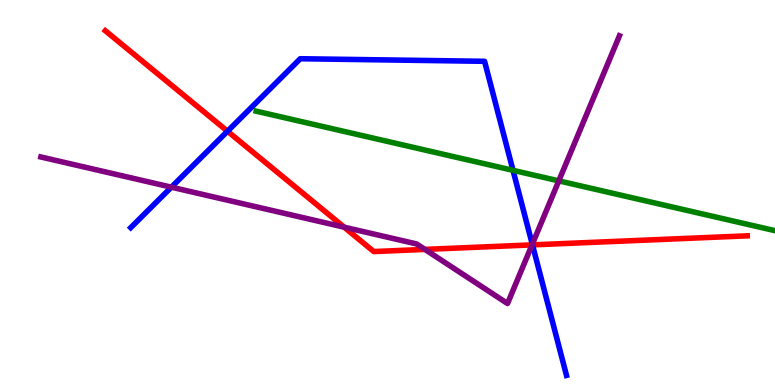[{'lines': ['blue', 'red'], 'intersections': [{'x': 2.94, 'y': 6.59}, {'x': 6.87, 'y': 3.64}]}, {'lines': ['green', 'red'], 'intersections': []}, {'lines': ['purple', 'red'], 'intersections': [{'x': 4.44, 'y': 4.1}, {'x': 5.48, 'y': 3.52}, {'x': 6.86, 'y': 3.64}]}, {'lines': ['blue', 'green'], 'intersections': [{'x': 6.62, 'y': 5.58}]}, {'lines': ['blue', 'purple'], 'intersections': [{'x': 2.21, 'y': 5.14}, {'x': 6.87, 'y': 3.66}]}, {'lines': ['green', 'purple'], 'intersections': [{'x': 7.21, 'y': 5.3}]}]